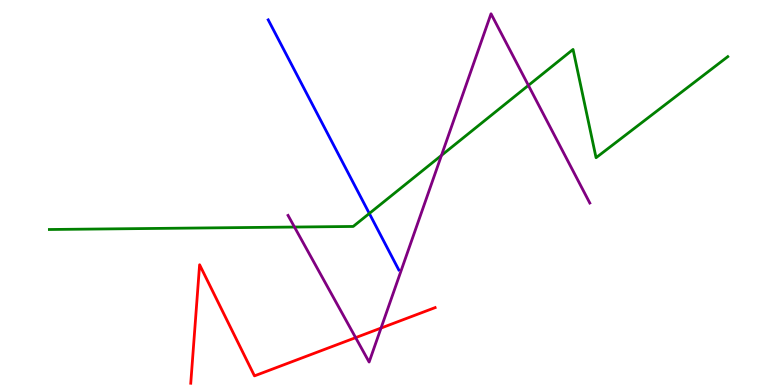[{'lines': ['blue', 'red'], 'intersections': []}, {'lines': ['green', 'red'], 'intersections': []}, {'lines': ['purple', 'red'], 'intersections': [{'x': 4.59, 'y': 1.23}, {'x': 4.92, 'y': 1.48}]}, {'lines': ['blue', 'green'], 'intersections': [{'x': 4.77, 'y': 4.46}]}, {'lines': ['blue', 'purple'], 'intersections': []}, {'lines': ['green', 'purple'], 'intersections': [{'x': 3.8, 'y': 4.1}, {'x': 5.7, 'y': 5.96}, {'x': 6.82, 'y': 7.78}]}]